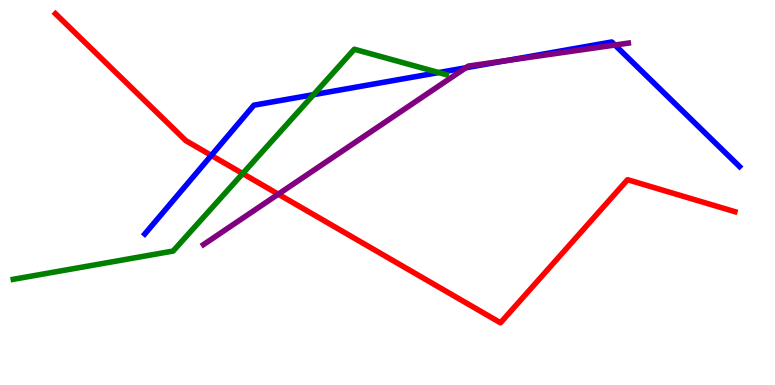[{'lines': ['blue', 'red'], 'intersections': [{'x': 2.73, 'y': 5.96}]}, {'lines': ['green', 'red'], 'intersections': [{'x': 3.13, 'y': 5.49}]}, {'lines': ['purple', 'red'], 'intersections': [{'x': 3.59, 'y': 4.96}]}, {'lines': ['blue', 'green'], 'intersections': [{'x': 4.05, 'y': 7.54}, {'x': 5.66, 'y': 8.12}]}, {'lines': ['blue', 'purple'], 'intersections': [{'x': 6.01, 'y': 8.24}, {'x': 6.53, 'y': 8.42}, {'x': 7.93, 'y': 8.83}]}, {'lines': ['green', 'purple'], 'intersections': []}]